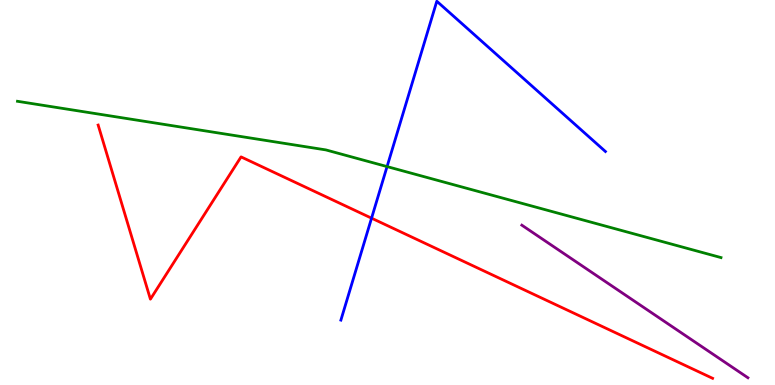[{'lines': ['blue', 'red'], 'intersections': [{'x': 4.79, 'y': 4.33}]}, {'lines': ['green', 'red'], 'intersections': []}, {'lines': ['purple', 'red'], 'intersections': []}, {'lines': ['blue', 'green'], 'intersections': [{'x': 4.99, 'y': 5.67}]}, {'lines': ['blue', 'purple'], 'intersections': []}, {'lines': ['green', 'purple'], 'intersections': []}]